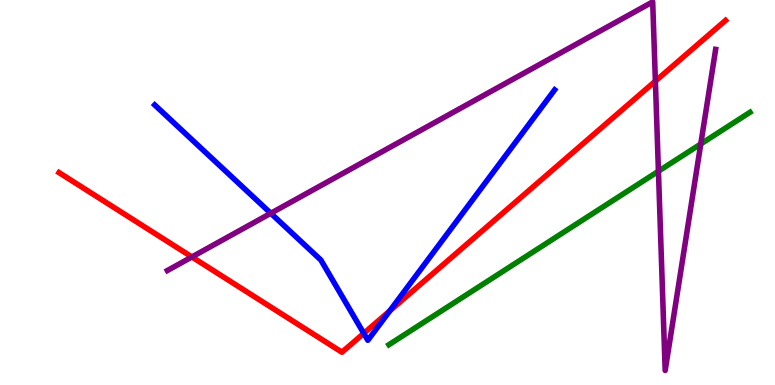[{'lines': ['blue', 'red'], 'intersections': [{'x': 4.69, 'y': 1.34}, {'x': 5.03, 'y': 1.93}]}, {'lines': ['green', 'red'], 'intersections': []}, {'lines': ['purple', 'red'], 'intersections': [{'x': 2.48, 'y': 3.33}, {'x': 8.46, 'y': 7.89}]}, {'lines': ['blue', 'green'], 'intersections': []}, {'lines': ['blue', 'purple'], 'intersections': [{'x': 3.49, 'y': 4.46}]}, {'lines': ['green', 'purple'], 'intersections': [{'x': 8.5, 'y': 5.55}, {'x': 9.04, 'y': 6.26}]}]